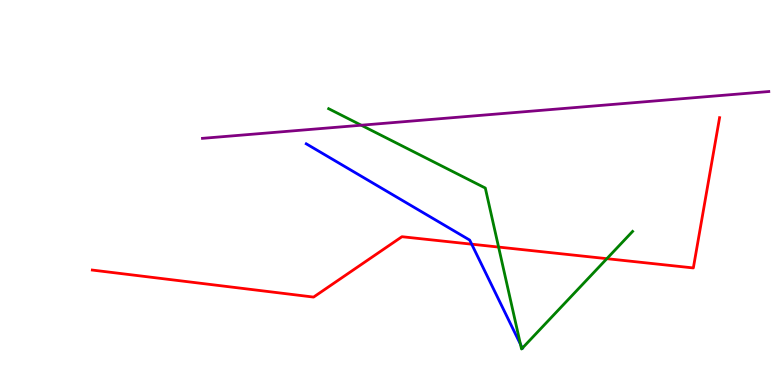[{'lines': ['blue', 'red'], 'intersections': [{'x': 6.09, 'y': 3.66}]}, {'lines': ['green', 'red'], 'intersections': [{'x': 6.43, 'y': 3.58}, {'x': 7.83, 'y': 3.28}]}, {'lines': ['purple', 'red'], 'intersections': []}, {'lines': ['blue', 'green'], 'intersections': [{'x': 6.72, 'y': 1.06}, {'x': 6.74, 'y': 0.958}]}, {'lines': ['blue', 'purple'], 'intersections': []}, {'lines': ['green', 'purple'], 'intersections': [{'x': 4.66, 'y': 6.75}]}]